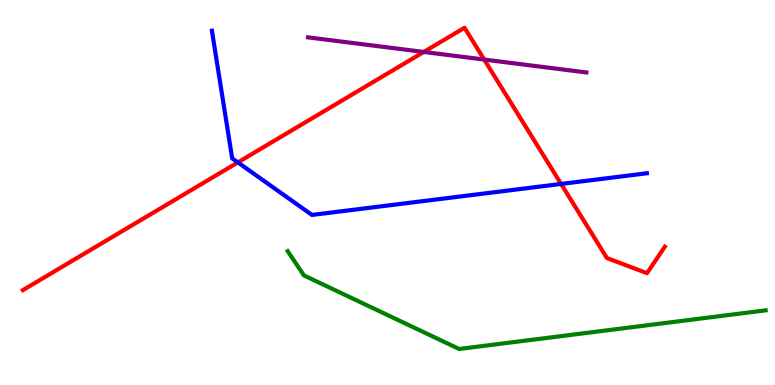[{'lines': ['blue', 'red'], 'intersections': [{'x': 3.07, 'y': 5.78}, {'x': 7.24, 'y': 5.22}]}, {'lines': ['green', 'red'], 'intersections': []}, {'lines': ['purple', 'red'], 'intersections': [{'x': 5.47, 'y': 8.65}, {'x': 6.25, 'y': 8.45}]}, {'lines': ['blue', 'green'], 'intersections': []}, {'lines': ['blue', 'purple'], 'intersections': []}, {'lines': ['green', 'purple'], 'intersections': []}]